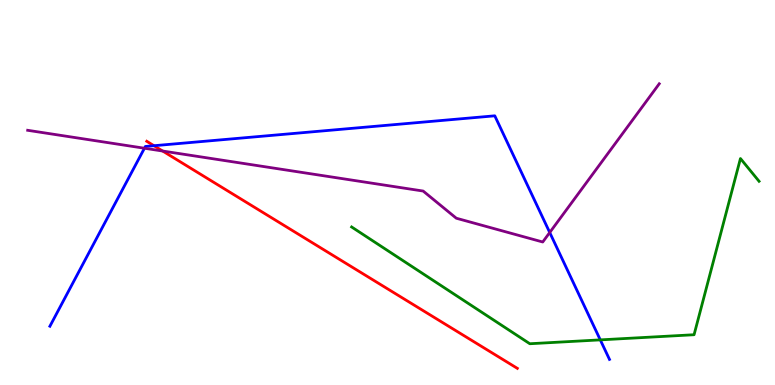[{'lines': ['blue', 'red'], 'intersections': [{'x': 1.99, 'y': 6.22}]}, {'lines': ['green', 'red'], 'intersections': []}, {'lines': ['purple', 'red'], 'intersections': [{'x': 2.1, 'y': 6.08}]}, {'lines': ['blue', 'green'], 'intersections': [{'x': 7.75, 'y': 1.17}]}, {'lines': ['blue', 'purple'], 'intersections': [{'x': 1.86, 'y': 6.15}, {'x': 7.09, 'y': 3.96}]}, {'lines': ['green', 'purple'], 'intersections': []}]